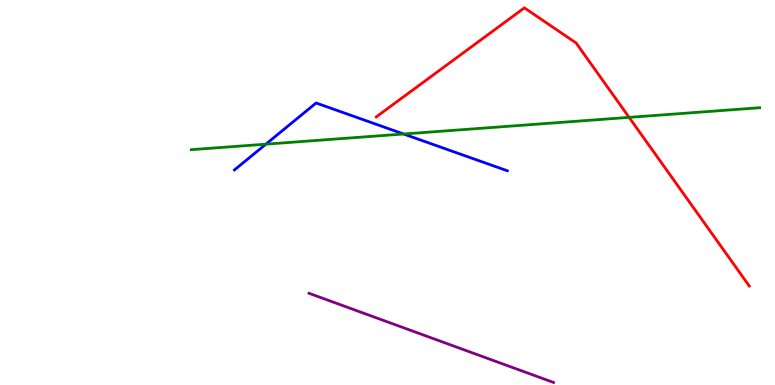[{'lines': ['blue', 'red'], 'intersections': []}, {'lines': ['green', 'red'], 'intersections': [{'x': 8.12, 'y': 6.95}]}, {'lines': ['purple', 'red'], 'intersections': []}, {'lines': ['blue', 'green'], 'intersections': [{'x': 3.43, 'y': 6.26}, {'x': 5.21, 'y': 6.52}]}, {'lines': ['blue', 'purple'], 'intersections': []}, {'lines': ['green', 'purple'], 'intersections': []}]